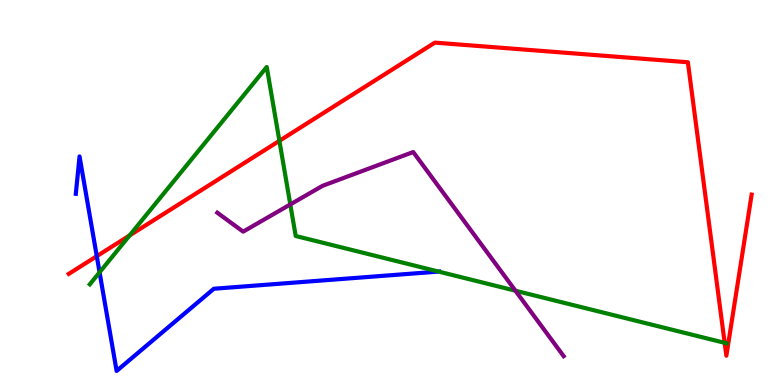[{'lines': ['blue', 'red'], 'intersections': [{'x': 1.25, 'y': 3.35}]}, {'lines': ['green', 'red'], 'intersections': [{'x': 1.67, 'y': 3.88}, {'x': 3.61, 'y': 6.34}, {'x': 9.35, 'y': 1.1}]}, {'lines': ['purple', 'red'], 'intersections': []}, {'lines': ['blue', 'green'], 'intersections': [{'x': 1.28, 'y': 2.93}, {'x': 5.66, 'y': 2.95}]}, {'lines': ['blue', 'purple'], 'intersections': []}, {'lines': ['green', 'purple'], 'intersections': [{'x': 3.75, 'y': 4.69}, {'x': 6.65, 'y': 2.45}]}]